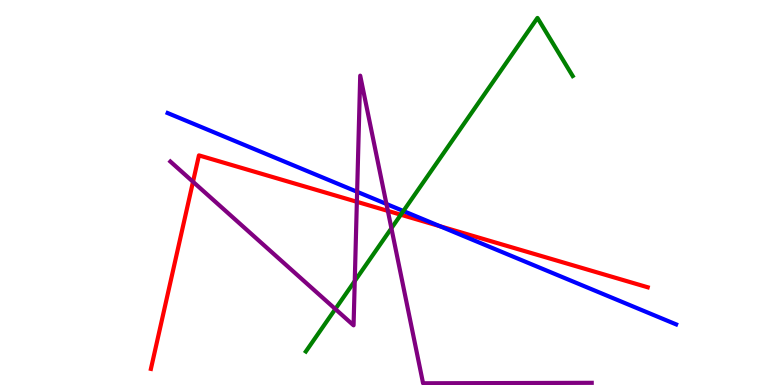[{'lines': ['blue', 'red'], 'intersections': [{'x': 5.68, 'y': 4.12}]}, {'lines': ['green', 'red'], 'intersections': [{'x': 5.17, 'y': 4.42}]}, {'lines': ['purple', 'red'], 'intersections': [{'x': 2.49, 'y': 5.28}, {'x': 4.6, 'y': 4.76}, {'x': 5.0, 'y': 4.52}]}, {'lines': ['blue', 'green'], 'intersections': [{'x': 5.2, 'y': 4.52}]}, {'lines': ['blue', 'purple'], 'intersections': [{'x': 4.61, 'y': 5.02}, {'x': 4.99, 'y': 4.7}]}, {'lines': ['green', 'purple'], 'intersections': [{'x': 4.33, 'y': 1.97}, {'x': 4.58, 'y': 2.7}, {'x': 5.05, 'y': 4.07}]}]